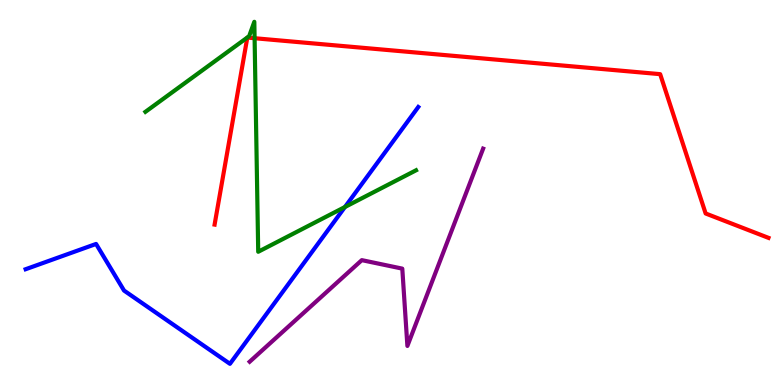[{'lines': ['blue', 'red'], 'intersections': []}, {'lines': ['green', 'red'], 'intersections': [{'x': 3.29, 'y': 9.01}]}, {'lines': ['purple', 'red'], 'intersections': []}, {'lines': ['blue', 'green'], 'intersections': [{'x': 4.45, 'y': 4.62}]}, {'lines': ['blue', 'purple'], 'intersections': []}, {'lines': ['green', 'purple'], 'intersections': []}]